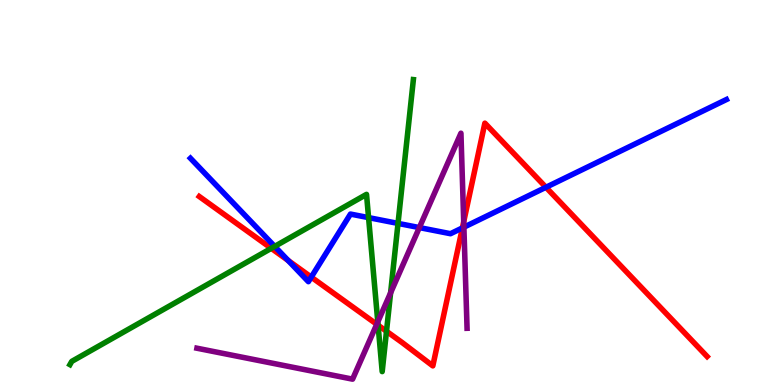[{'lines': ['blue', 'red'], 'intersections': [{'x': 3.72, 'y': 3.23}, {'x': 4.02, 'y': 2.8}, {'x': 5.97, 'y': 4.08}, {'x': 7.04, 'y': 5.14}]}, {'lines': ['green', 'red'], 'intersections': [{'x': 3.5, 'y': 3.55}, {'x': 4.88, 'y': 1.55}, {'x': 4.99, 'y': 1.4}]}, {'lines': ['purple', 'red'], 'intersections': [{'x': 4.86, 'y': 1.58}, {'x': 5.98, 'y': 4.24}]}, {'lines': ['blue', 'green'], 'intersections': [{'x': 3.54, 'y': 3.6}, {'x': 4.76, 'y': 4.35}, {'x': 5.14, 'y': 4.2}]}, {'lines': ['blue', 'purple'], 'intersections': [{'x': 5.41, 'y': 4.09}, {'x': 5.99, 'y': 4.1}]}, {'lines': ['green', 'purple'], 'intersections': [{'x': 4.87, 'y': 1.64}, {'x': 5.04, 'y': 2.39}]}]